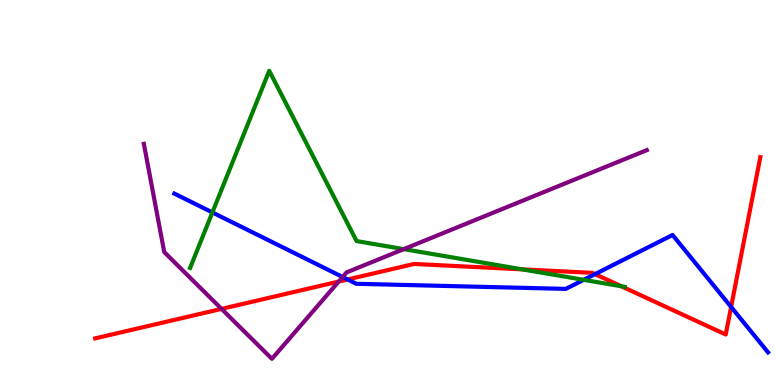[{'lines': ['blue', 'red'], 'intersections': [{'x': 4.49, 'y': 2.74}, {'x': 7.68, 'y': 2.88}, {'x': 9.43, 'y': 2.03}]}, {'lines': ['green', 'red'], 'intersections': [{'x': 6.74, 'y': 3.0}, {'x': 8.02, 'y': 2.56}]}, {'lines': ['purple', 'red'], 'intersections': [{'x': 2.86, 'y': 1.98}, {'x': 4.37, 'y': 2.69}]}, {'lines': ['blue', 'green'], 'intersections': [{'x': 2.74, 'y': 4.48}, {'x': 7.53, 'y': 2.73}]}, {'lines': ['blue', 'purple'], 'intersections': [{'x': 4.42, 'y': 2.81}]}, {'lines': ['green', 'purple'], 'intersections': [{'x': 5.21, 'y': 3.53}]}]